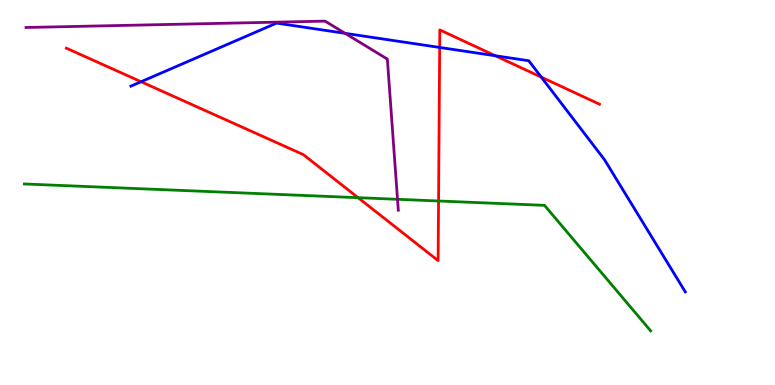[{'lines': ['blue', 'red'], 'intersections': [{'x': 1.82, 'y': 7.88}, {'x': 5.67, 'y': 8.77}, {'x': 6.39, 'y': 8.55}, {'x': 6.98, 'y': 8.0}]}, {'lines': ['green', 'red'], 'intersections': [{'x': 4.62, 'y': 4.87}, {'x': 5.66, 'y': 4.78}]}, {'lines': ['purple', 'red'], 'intersections': []}, {'lines': ['blue', 'green'], 'intersections': []}, {'lines': ['blue', 'purple'], 'intersections': [{'x': 4.45, 'y': 9.13}]}, {'lines': ['green', 'purple'], 'intersections': [{'x': 5.13, 'y': 4.82}]}]